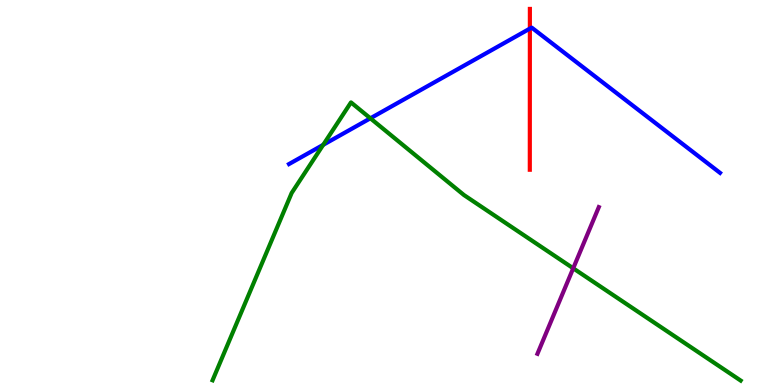[{'lines': ['blue', 'red'], 'intersections': [{'x': 6.84, 'y': 9.26}]}, {'lines': ['green', 'red'], 'intersections': []}, {'lines': ['purple', 'red'], 'intersections': []}, {'lines': ['blue', 'green'], 'intersections': [{'x': 4.17, 'y': 6.24}, {'x': 4.78, 'y': 6.93}]}, {'lines': ['blue', 'purple'], 'intersections': []}, {'lines': ['green', 'purple'], 'intersections': [{'x': 7.4, 'y': 3.03}]}]